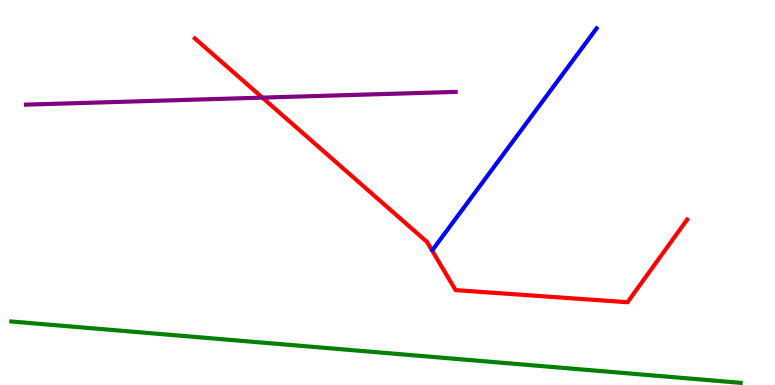[{'lines': ['blue', 'red'], 'intersections': []}, {'lines': ['green', 'red'], 'intersections': []}, {'lines': ['purple', 'red'], 'intersections': [{'x': 3.39, 'y': 7.46}]}, {'lines': ['blue', 'green'], 'intersections': []}, {'lines': ['blue', 'purple'], 'intersections': []}, {'lines': ['green', 'purple'], 'intersections': []}]